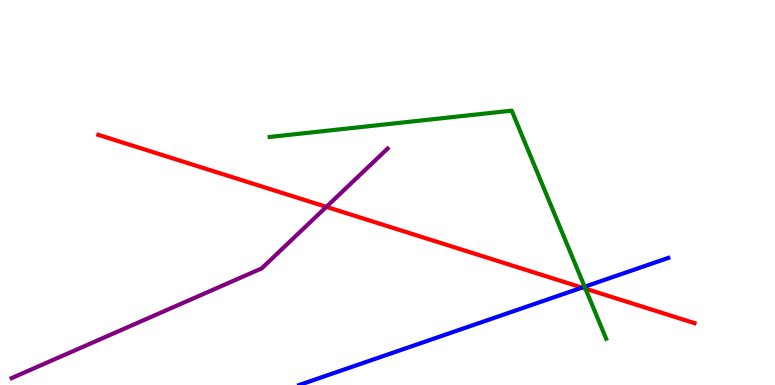[{'lines': ['blue', 'red'], 'intersections': [{'x': 7.51, 'y': 2.53}]}, {'lines': ['green', 'red'], 'intersections': [{'x': 7.55, 'y': 2.5}]}, {'lines': ['purple', 'red'], 'intersections': [{'x': 4.21, 'y': 4.63}]}, {'lines': ['blue', 'green'], 'intersections': [{'x': 7.54, 'y': 2.55}]}, {'lines': ['blue', 'purple'], 'intersections': []}, {'lines': ['green', 'purple'], 'intersections': []}]